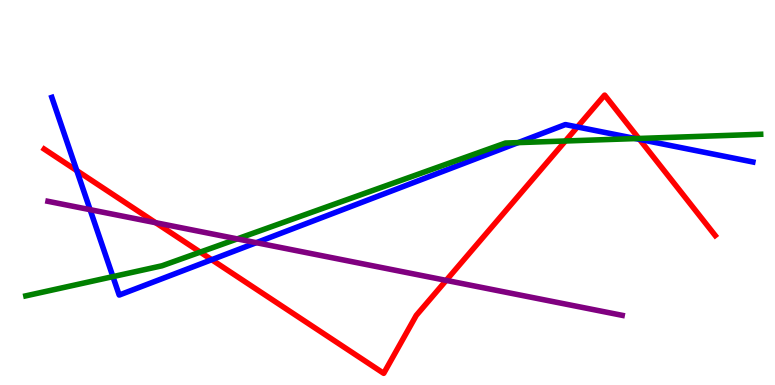[{'lines': ['blue', 'red'], 'intersections': [{'x': 0.991, 'y': 5.57}, {'x': 2.73, 'y': 3.25}, {'x': 7.45, 'y': 6.7}, {'x': 8.25, 'y': 6.38}]}, {'lines': ['green', 'red'], 'intersections': [{'x': 2.58, 'y': 3.45}, {'x': 7.3, 'y': 6.34}, {'x': 8.24, 'y': 6.4}]}, {'lines': ['purple', 'red'], 'intersections': [{'x': 2.01, 'y': 4.22}, {'x': 5.76, 'y': 2.72}]}, {'lines': ['blue', 'green'], 'intersections': [{'x': 1.46, 'y': 2.82}, {'x': 6.69, 'y': 6.3}, {'x': 8.2, 'y': 6.4}]}, {'lines': ['blue', 'purple'], 'intersections': [{'x': 1.16, 'y': 4.55}, {'x': 3.31, 'y': 3.7}]}, {'lines': ['green', 'purple'], 'intersections': [{'x': 3.06, 'y': 3.79}]}]